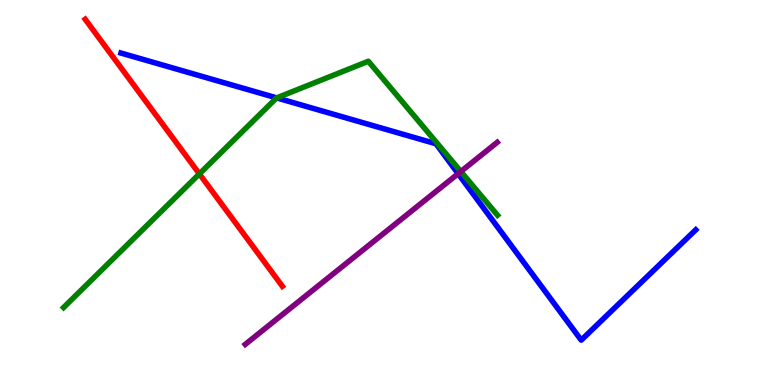[{'lines': ['blue', 'red'], 'intersections': []}, {'lines': ['green', 'red'], 'intersections': [{'x': 2.57, 'y': 5.48}]}, {'lines': ['purple', 'red'], 'intersections': []}, {'lines': ['blue', 'green'], 'intersections': [{'x': 3.57, 'y': 7.46}]}, {'lines': ['blue', 'purple'], 'intersections': [{'x': 5.91, 'y': 5.49}]}, {'lines': ['green', 'purple'], 'intersections': [{'x': 5.95, 'y': 5.55}]}]